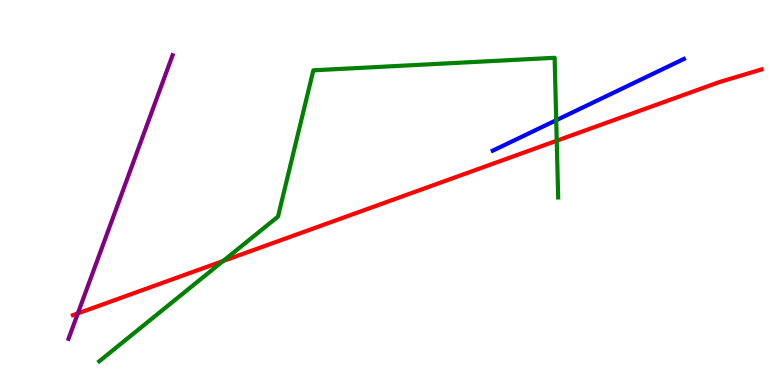[{'lines': ['blue', 'red'], 'intersections': []}, {'lines': ['green', 'red'], 'intersections': [{'x': 2.88, 'y': 3.22}, {'x': 7.18, 'y': 6.35}]}, {'lines': ['purple', 'red'], 'intersections': [{'x': 1.0, 'y': 1.86}]}, {'lines': ['blue', 'green'], 'intersections': [{'x': 7.18, 'y': 6.88}]}, {'lines': ['blue', 'purple'], 'intersections': []}, {'lines': ['green', 'purple'], 'intersections': []}]